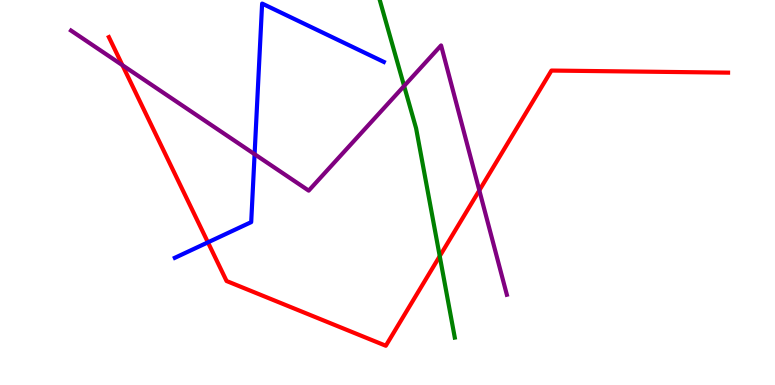[{'lines': ['blue', 'red'], 'intersections': [{'x': 2.68, 'y': 3.71}]}, {'lines': ['green', 'red'], 'intersections': [{'x': 5.67, 'y': 3.35}]}, {'lines': ['purple', 'red'], 'intersections': [{'x': 1.58, 'y': 8.31}, {'x': 6.18, 'y': 5.06}]}, {'lines': ['blue', 'green'], 'intersections': []}, {'lines': ['blue', 'purple'], 'intersections': [{'x': 3.29, 'y': 5.99}]}, {'lines': ['green', 'purple'], 'intersections': [{'x': 5.21, 'y': 7.77}]}]